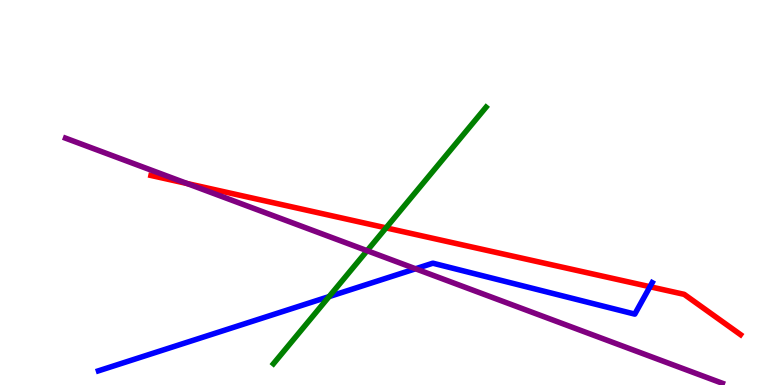[{'lines': ['blue', 'red'], 'intersections': [{'x': 8.39, 'y': 2.55}]}, {'lines': ['green', 'red'], 'intersections': [{'x': 4.98, 'y': 4.08}]}, {'lines': ['purple', 'red'], 'intersections': [{'x': 2.41, 'y': 5.23}]}, {'lines': ['blue', 'green'], 'intersections': [{'x': 4.25, 'y': 2.3}]}, {'lines': ['blue', 'purple'], 'intersections': [{'x': 5.36, 'y': 3.02}]}, {'lines': ['green', 'purple'], 'intersections': [{'x': 4.74, 'y': 3.49}]}]